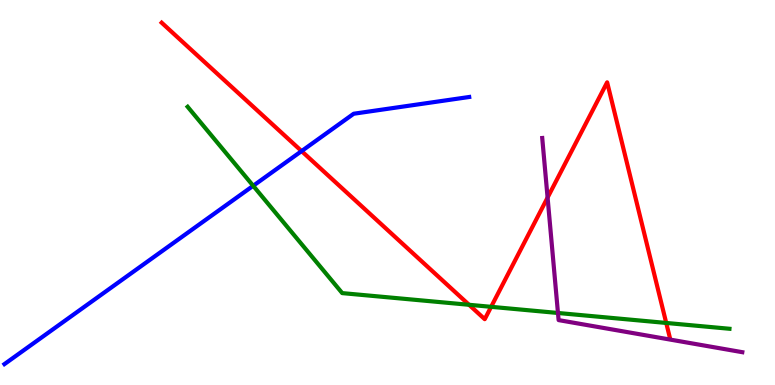[{'lines': ['blue', 'red'], 'intersections': [{'x': 3.89, 'y': 6.08}]}, {'lines': ['green', 'red'], 'intersections': [{'x': 6.05, 'y': 2.08}, {'x': 6.34, 'y': 2.03}, {'x': 8.6, 'y': 1.61}]}, {'lines': ['purple', 'red'], 'intersections': [{'x': 7.07, 'y': 4.87}]}, {'lines': ['blue', 'green'], 'intersections': [{'x': 3.27, 'y': 5.17}]}, {'lines': ['blue', 'purple'], 'intersections': []}, {'lines': ['green', 'purple'], 'intersections': [{'x': 7.2, 'y': 1.87}]}]